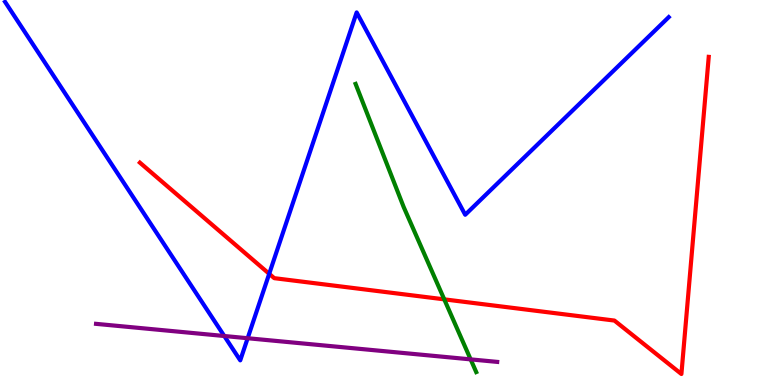[{'lines': ['blue', 'red'], 'intersections': [{'x': 3.47, 'y': 2.89}]}, {'lines': ['green', 'red'], 'intersections': [{'x': 5.73, 'y': 2.22}]}, {'lines': ['purple', 'red'], 'intersections': []}, {'lines': ['blue', 'green'], 'intersections': []}, {'lines': ['blue', 'purple'], 'intersections': [{'x': 2.89, 'y': 1.27}, {'x': 3.2, 'y': 1.21}]}, {'lines': ['green', 'purple'], 'intersections': [{'x': 6.07, 'y': 0.666}]}]